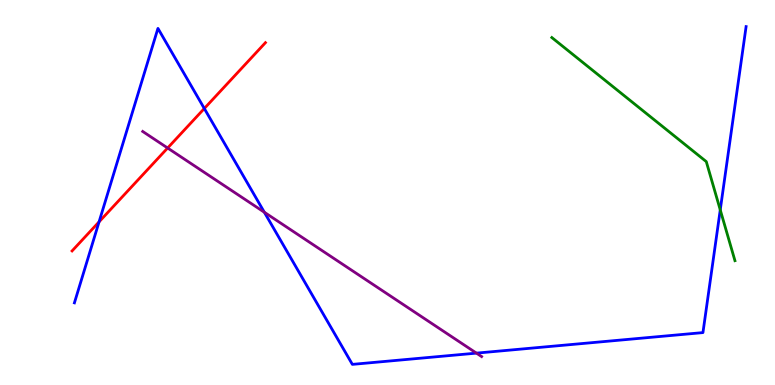[{'lines': ['blue', 'red'], 'intersections': [{'x': 1.28, 'y': 4.24}, {'x': 2.64, 'y': 7.18}]}, {'lines': ['green', 'red'], 'intersections': []}, {'lines': ['purple', 'red'], 'intersections': [{'x': 2.16, 'y': 6.16}]}, {'lines': ['blue', 'green'], 'intersections': [{'x': 9.29, 'y': 4.55}]}, {'lines': ['blue', 'purple'], 'intersections': [{'x': 3.41, 'y': 4.49}, {'x': 6.15, 'y': 0.828}]}, {'lines': ['green', 'purple'], 'intersections': []}]